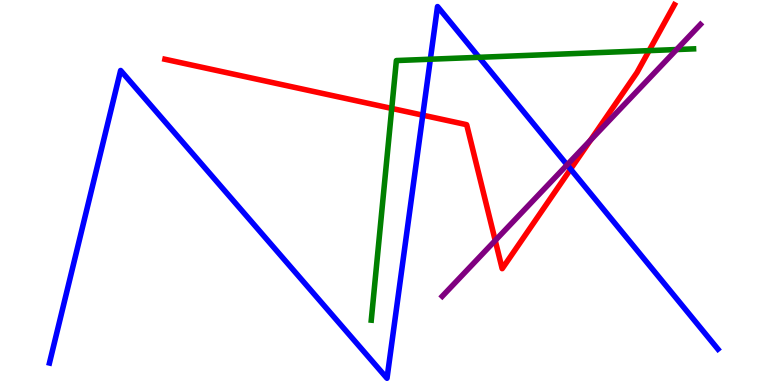[{'lines': ['blue', 'red'], 'intersections': [{'x': 5.46, 'y': 7.01}, {'x': 7.36, 'y': 5.61}]}, {'lines': ['green', 'red'], 'intersections': [{'x': 5.05, 'y': 7.18}, {'x': 8.38, 'y': 8.69}]}, {'lines': ['purple', 'red'], 'intersections': [{'x': 6.39, 'y': 3.75}, {'x': 7.62, 'y': 6.36}]}, {'lines': ['blue', 'green'], 'intersections': [{'x': 5.55, 'y': 8.46}, {'x': 6.18, 'y': 8.51}]}, {'lines': ['blue', 'purple'], 'intersections': [{'x': 7.32, 'y': 5.72}]}, {'lines': ['green', 'purple'], 'intersections': [{'x': 8.73, 'y': 8.71}]}]